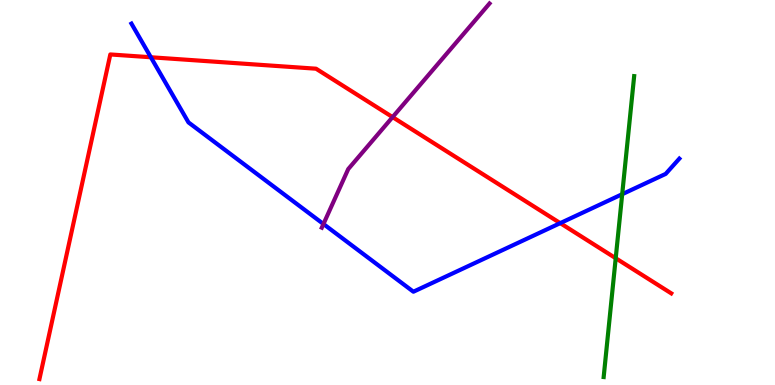[{'lines': ['blue', 'red'], 'intersections': [{'x': 1.95, 'y': 8.51}, {'x': 7.23, 'y': 4.2}]}, {'lines': ['green', 'red'], 'intersections': [{'x': 7.94, 'y': 3.29}]}, {'lines': ['purple', 'red'], 'intersections': [{'x': 5.07, 'y': 6.96}]}, {'lines': ['blue', 'green'], 'intersections': [{'x': 8.03, 'y': 4.96}]}, {'lines': ['blue', 'purple'], 'intersections': [{'x': 4.17, 'y': 4.18}]}, {'lines': ['green', 'purple'], 'intersections': []}]